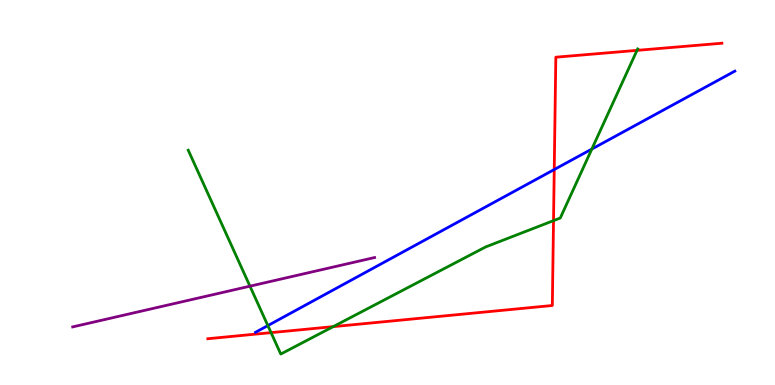[{'lines': ['blue', 'red'], 'intersections': [{'x': 7.15, 'y': 5.6}]}, {'lines': ['green', 'red'], 'intersections': [{'x': 3.5, 'y': 1.36}, {'x': 4.3, 'y': 1.52}, {'x': 7.14, 'y': 4.27}, {'x': 8.22, 'y': 8.69}]}, {'lines': ['purple', 'red'], 'intersections': []}, {'lines': ['blue', 'green'], 'intersections': [{'x': 3.46, 'y': 1.54}, {'x': 7.64, 'y': 6.13}]}, {'lines': ['blue', 'purple'], 'intersections': []}, {'lines': ['green', 'purple'], 'intersections': [{'x': 3.23, 'y': 2.57}]}]